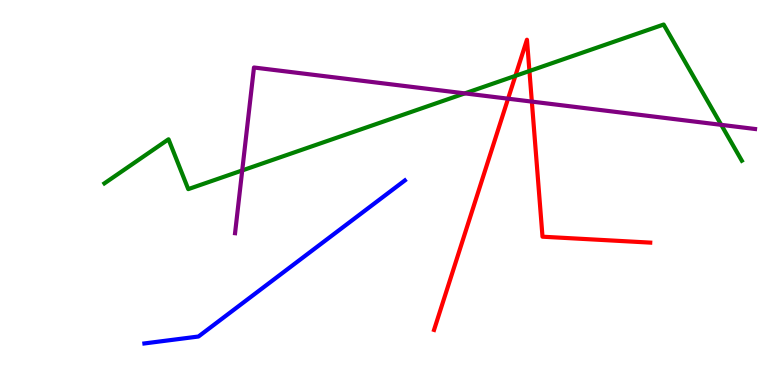[{'lines': ['blue', 'red'], 'intersections': []}, {'lines': ['green', 'red'], 'intersections': [{'x': 6.65, 'y': 8.03}, {'x': 6.83, 'y': 8.16}]}, {'lines': ['purple', 'red'], 'intersections': [{'x': 6.56, 'y': 7.44}, {'x': 6.86, 'y': 7.36}]}, {'lines': ['blue', 'green'], 'intersections': []}, {'lines': ['blue', 'purple'], 'intersections': []}, {'lines': ['green', 'purple'], 'intersections': [{'x': 3.13, 'y': 5.57}, {'x': 6.0, 'y': 7.57}, {'x': 9.31, 'y': 6.76}]}]